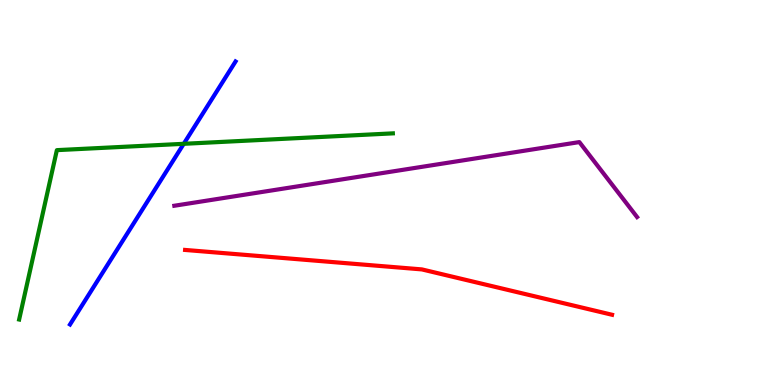[{'lines': ['blue', 'red'], 'intersections': []}, {'lines': ['green', 'red'], 'intersections': []}, {'lines': ['purple', 'red'], 'intersections': []}, {'lines': ['blue', 'green'], 'intersections': [{'x': 2.37, 'y': 6.26}]}, {'lines': ['blue', 'purple'], 'intersections': []}, {'lines': ['green', 'purple'], 'intersections': []}]